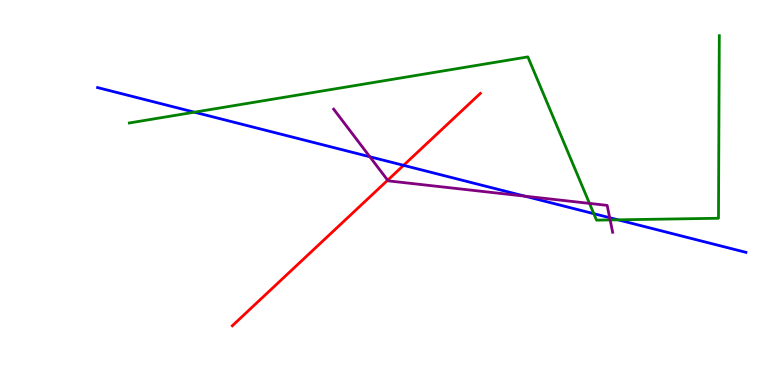[{'lines': ['blue', 'red'], 'intersections': [{'x': 5.21, 'y': 5.71}]}, {'lines': ['green', 'red'], 'intersections': []}, {'lines': ['purple', 'red'], 'intersections': [{'x': 5.0, 'y': 5.32}]}, {'lines': ['blue', 'green'], 'intersections': [{'x': 2.51, 'y': 7.09}, {'x': 7.66, 'y': 4.45}, {'x': 7.97, 'y': 4.29}]}, {'lines': ['blue', 'purple'], 'intersections': [{'x': 4.77, 'y': 5.93}, {'x': 6.77, 'y': 4.9}, {'x': 7.87, 'y': 4.35}]}, {'lines': ['green', 'purple'], 'intersections': [{'x': 7.61, 'y': 4.72}, {'x': 7.87, 'y': 4.29}]}]